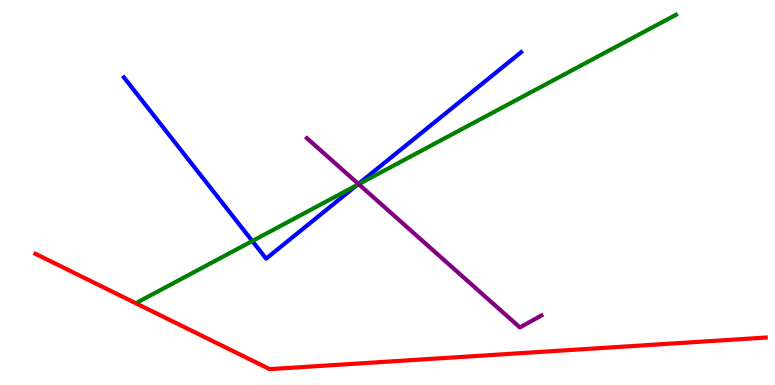[{'lines': ['blue', 'red'], 'intersections': []}, {'lines': ['green', 'red'], 'intersections': []}, {'lines': ['purple', 'red'], 'intersections': []}, {'lines': ['blue', 'green'], 'intersections': [{'x': 3.26, 'y': 3.74}, {'x': 4.6, 'y': 5.19}]}, {'lines': ['blue', 'purple'], 'intersections': [{'x': 4.62, 'y': 5.22}]}, {'lines': ['green', 'purple'], 'intersections': [{'x': 4.63, 'y': 5.22}]}]